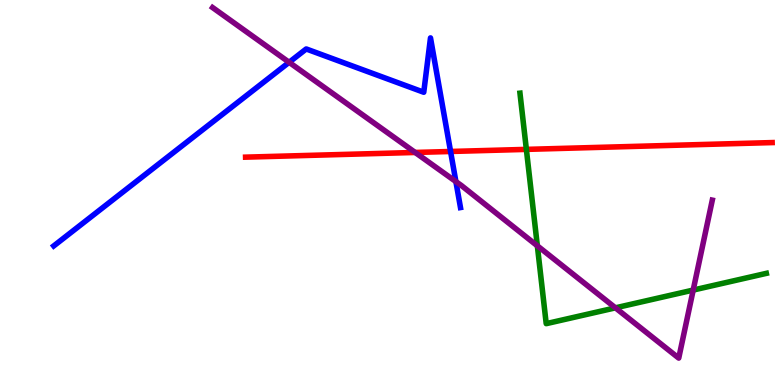[{'lines': ['blue', 'red'], 'intersections': [{'x': 5.81, 'y': 6.07}]}, {'lines': ['green', 'red'], 'intersections': [{'x': 6.79, 'y': 6.12}]}, {'lines': ['purple', 'red'], 'intersections': [{'x': 5.36, 'y': 6.04}]}, {'lines': ['blue', 'green'], 'intersections': []}, {'lines': ['blue', 'purple'], 'intersections': [{'x': 3.73, 'y': 8.38}, {'x': 5.88, 'y': 5.28}]}, {'lines': ['green', 'purple'], 'intersections': [{'x': 6.93, 'y': 3.61}, {'x': 7.94, 'y': 2.0}, {'x': 8.94, 'y': 2.47}]}]